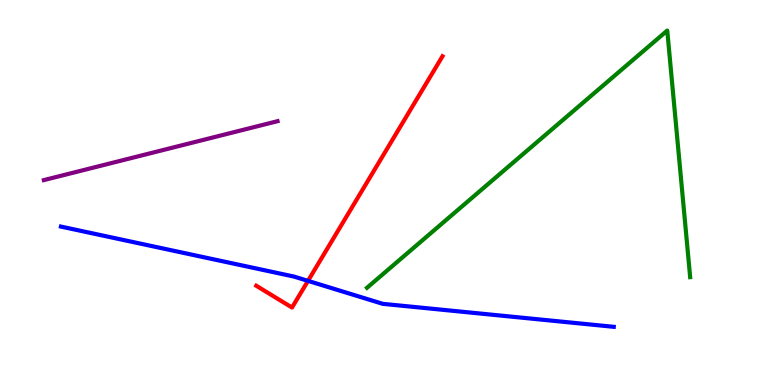[{'lines': ['blue', 'red'], 'intersections': [{'x': 3.97, 'y': 2.7}]}, {'lines': ['green', 'red'], 'intersections': []}, {'lines': ['purple', 'red'], 'intersections': []}, {'lines': ['blue', 'green'], 'intersections': []}, {'lines': ['blue', 'purple'], 'intersections': []}, {'lines': ['green', 'purple'], 'intersections': []}]